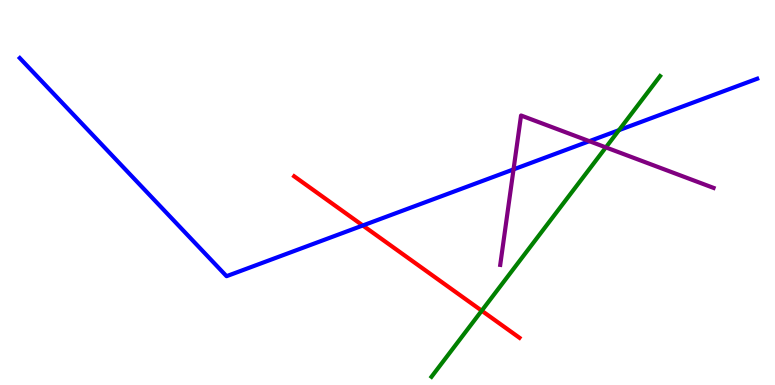[{'lines': ['blue', 'red'], 'intersections': [{'x': 4.68, 'y': 4.14}]}, {'lines': ['green', 'red'], 'intersections': [{'x': 6.22, 'y': 1.93}]}, {'lines': ['purple', 'red'], 'intersections': []}, {'lines': ['blue', 'green'], 'intersections': [{'x': 7.99, 'y': 6.62}]}, {'lines': ['blue', 'purple'], 'intersections': [{'x': 6.63, 'y': 5.6}, {'x': 7.6, 'y': 6.33}]}, {'lines': ['green', 'purple'], 'intersections': [{'x': 7.82, 'y': 6.17}]}]